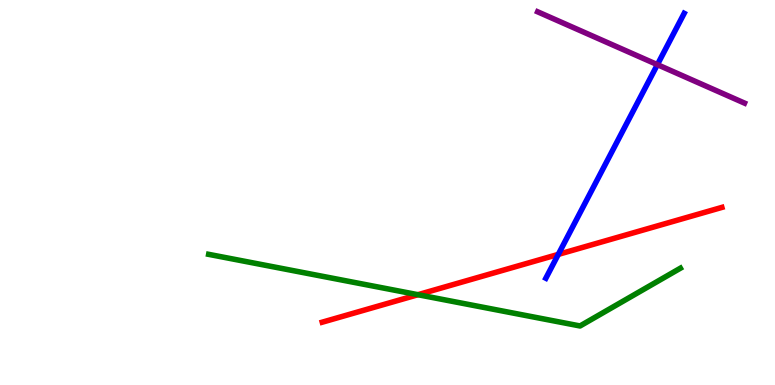[{'lines': ['blue', 'red'], 'intersections': [{'x': 7.2, 'y': 3.39}]}, {'lines': ['green', 'red'], 'intersections': [{'x': 5.39, 'y': 2.35}]}, {'lines': ['purple', 'red'], 'intersections': []}, {'lines': ['blue', 'green'], 'intersections': []}, {'lines': ['blue', 'purple'], 'intersections': [{'x': 8.48, 'y': 8.32}]}, {'lines': ['green', 'purple'], 'intersections': []}]